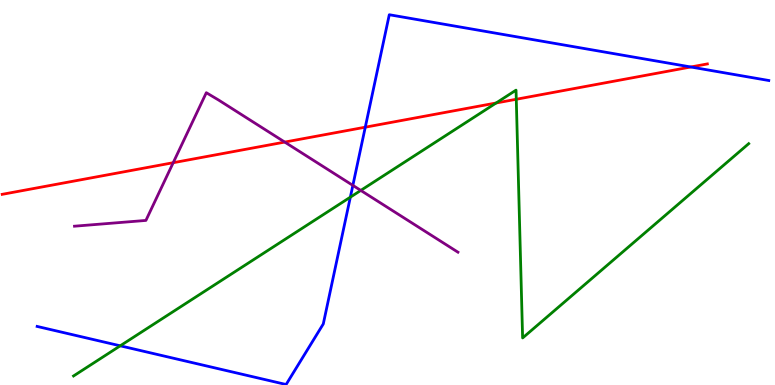[{'lines': ['blue', 'red'], 'intersections': [{'x': 4.71, 'y': 6.7}, {'x': 8.91, 'y': 8.26}]}, {'lines': ['green', 'red'], 'intersections': [{'x': 6.4, 'y': 7.32}, {'x': 6.66, 'y': 7.42}]}, {'lines': ['purple', 'red'], 'intersections': [{'x': 2.23, 'y': 5.77}, {'x': 3.67, 'y': 6.31}]}, {'lines': ['blue', 'green'], 'intersections': [{'x': 1.55, 'y': 1.02}, {'x': 4.52, 'y': 4.88}]}, {'lines': ['blue', 'purple'], 'intersections': [{'x': 4.55, 'y': 5.18}]}, {'lines': ['green', 'purple'], 'intersections': [{'x': 4.66, 'y': 5.05}]}]